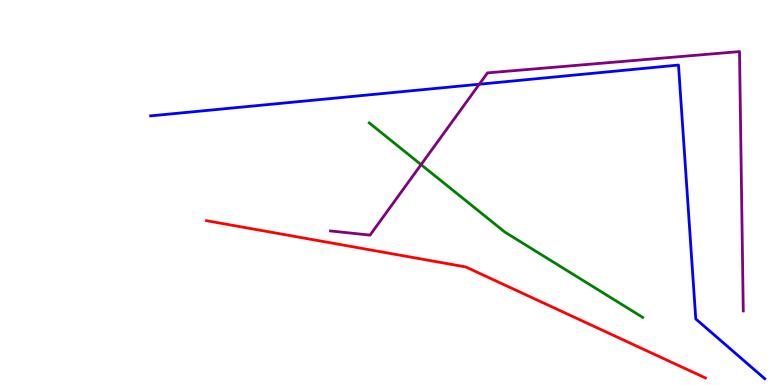[{'lines': ['blue', 'red'], 'intersections': []}, {'lines': ['green', 'red'], 'intersections': []}, {'lines': ['purple', 'red'], 'intersections': []}, {'lines': ['blue', 'green'], 'intersections': []}, {'lines': ['blue', 'purple'], 'intersections': [{'x': 6.18, 'y': 7.81}]}, {'lines': ['green', 'purple'], 'intersections': [{'x': 5.43, 'y': 5.72}]}]